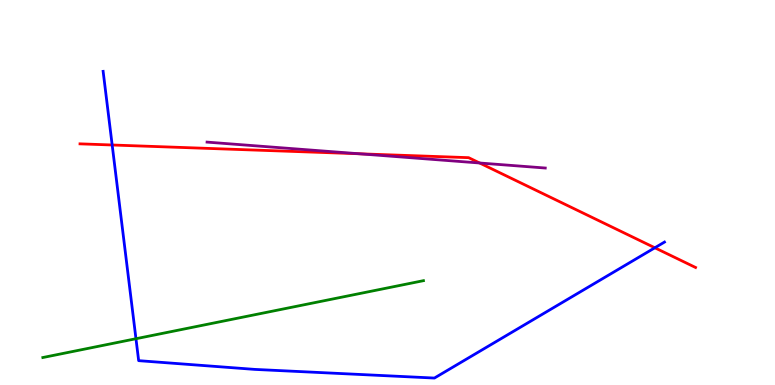[{'lines': ['blue', 'red'], 'intersections': [{'x': 1.45, 'y': 6.23}, {'x': 8.45, 'y': 3.56}]}, {'lines': ['green', 'red'], 'intersections': []}, {'lines': ['purple', 'red'], 'intersections': [{'x': 4.64, 'y': 6.01}, {'x': 6.19, 'y': 5.77}]}, {'lines': ['blue', 'green'], 'intersections': [{'x': 1.75, 'y': 1.2}]}, {'lines': ['blue', 'purple'], 'intersections': []}, {'lines': ['green', 'purple'], 'intersections': []}]